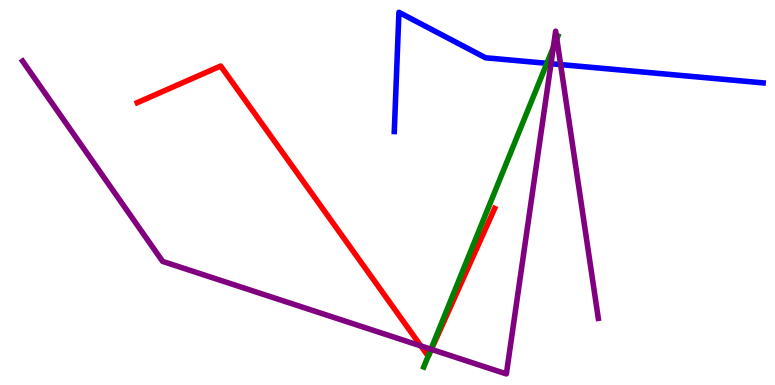[{'lines': ['blue', 'red'], 'intersections': []}, {'lines': ['green', 'red'], 'intersections': [{'x': 5.52, 'y': 0.75}]}, {'lines': ['purple', 'red'], 'intersections': [{'x': 5.43, 'y': 1.01}, {'x': 5.57, 'y': 0.926}]}, {'lines': ['blue', 'green'], 'intersections': [{'x': 7.06, 'y': 8.36}]}, {'lines': ['blue', 'purple'], 'intersections': [{'x': 7.11, 'y': 8.35}, {'x': 7.23, 'y': 8.32}]}, {'lines': ['green', 'purple'], 'intersections': [{'x': 5.56, 'y': 0.929}, {'x': 7.14, 'y': 8.77}, {'x': 7.18, 'y': 8.99}]}]